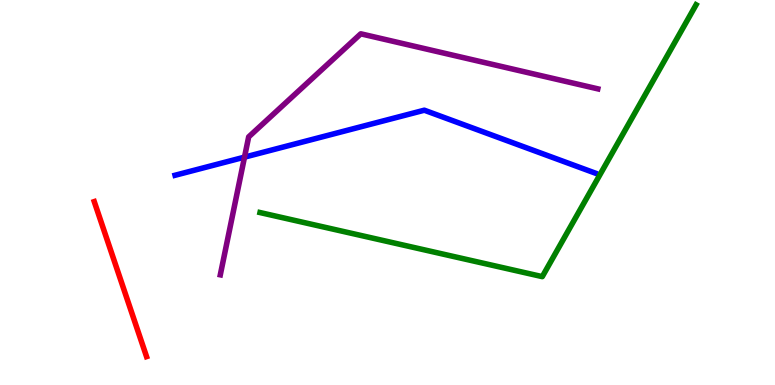[{'lines': ['blue', 'red'], 'intersections': []}, {'lines': ['green', 'red'], 'intersections': []}, {'lines': ['purple', 'red'], 'intersections': []}, {'lines': ['blue', 'green'], 'intersections': []}, {'lines': ['blue', 'purple'], 'intersections': [{'x': 3.15, 'y': 5.92}]}, {'lines': ['green', 'purple'], 'intersections': []}]